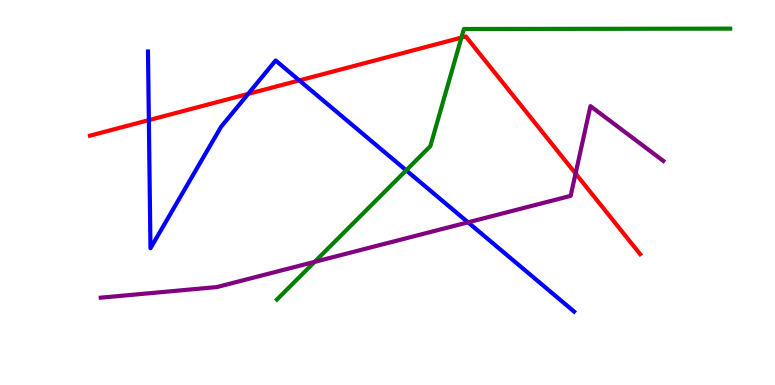[{'lines': ['blue', 'red'], 'intersections': [{'x': 1.92, 'y': 6.88}, {'x': 3.2, 'y': 7.56}, {'x': 3.86, 'y': 7.91}]}, {'lines': ['green', 'red'], 'intersections': [{'x': 5.95, 'y': 9.02}]}, {'lines': ['purple', 'red'], 'intersections': [{'x': 7.43, 'y': 5.49}]}, {'lines': ['blue', 'green'], 'intersections': [{'x': 5.24, 'y': 5.58}]}, {'lines': ['blue', 'purple'], 'intersections': [{'x': 6.04, 'y': 4.23}]}, {'lines': ['green', 'purple'], 'intersections': [{'x': 4.06, 'y': 3.2}]}]